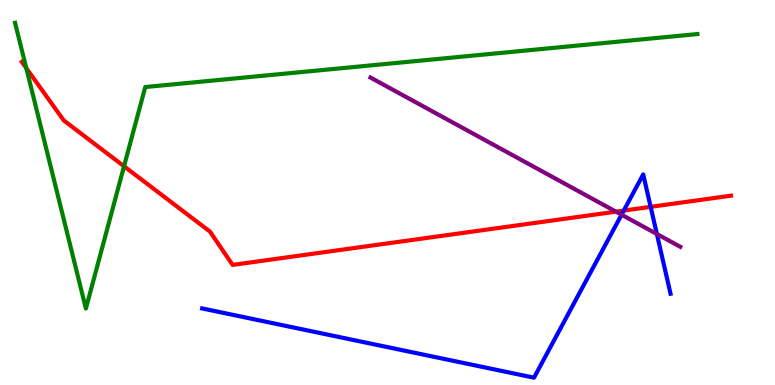[{'lines': ['blue', 'red'], 'intersections': [{'x': 8.05, 'y': 4.53}, {'x': 8.4, 'y': 4.63}]}, {'lines': ['green', 'red'], 'intersections': [{'x': 0.339, 'y': 8.23}, {'x': 1.6, 'y': 5.68}]}, {'lines': ['purple', 'red'], 'intersections': [{'x': 7.95, 'y': 4.5}]}, {'lines': ['blue', 'green'], 'intersections': []}, {'lines': ['blue', 'purple'], 'intersections': [{'x': 8.02, 'y': 4.42}, {'x': 8.48, 'y': 3.92}]}, {'lines': ['green', 'purple'], 'intersections': []}]